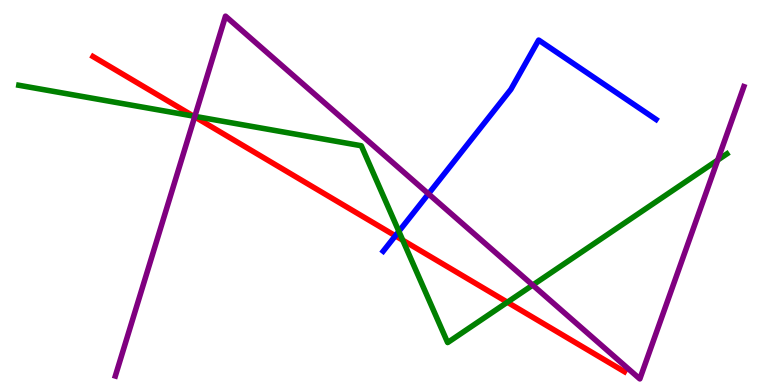[{'lines': ['blue', 'red'], 'intersections': [{'x': 5.1, 'y': 3.87}]}, {'lines': ['green', 'red'], 'intersections': [{'x': 2.5, 'y': 6.98}, {'x': 5.2, 'y': 3.76}, {'x': 6.55, 'y': 2.15}]}, {'lines': ['purple', 'red'], 'intersections': [{'x': 2.51, 'y': 6.97}]}, {'lines': ['blue', 'green'], 'intersections': [{'x': 5.15, 'y': 3.99}]}, {'lines': ['blue', 'purple'], 'intersections': [{'x': 5.53, 'y': 4.97}]}, {'lines': ['green', 'purple'], 'intersections': [{'x': 2.51, 'y': 6.98}, {'x': 6.87, 'y': 2.59}, {'x': 9.26, 'y': 5.84}]}]